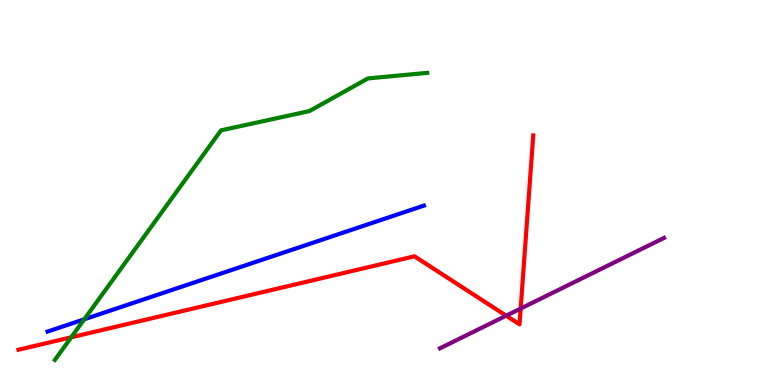[{'lines': ['blue', 'red'], 'intersections': []}, {'lines': ['green', 'red'], 'intersections': [{'x': 0.919, 'y': 1.24}]}, {'lines': ['purple', 'red'], 'intersections': [{'x': 6.53, 'y': 1.8}, {'x': 6.72, 'y': 1.99}]}, {'lines': ['blue', 'green'], 'intersections': [{'x': 1.09, 'y': 1.71}]}, {'lines': ['blue', 'purple'], 'intersections': []}, {'lines': ['green', 'purple'], 'intersections': []}]